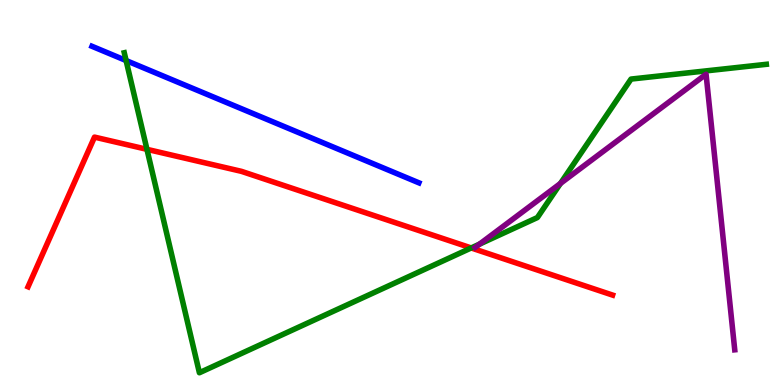[{'lines': ['blue', 'red'], 'intersections': []}, {'lines': ['green', 'red'], 'intersections': [{'x': 1.9, 'y': 6.12}, {'x': 6.08, 'y': 3.56}]}, {'lines': ['purple', 'red'], 'intersections': []}, {'lines': ['blue', 'green'], 'intersections': [{'x': 1.63, 'y': 8.43}]}, {'lines': ['blue', 'purple'], 'intersections': []}, {'lines': ['green', 'purple'], 'intersections': [{'x': 6.19, 'y': 3.66}, {'x': 7.23, 'y': 5.24}]}]